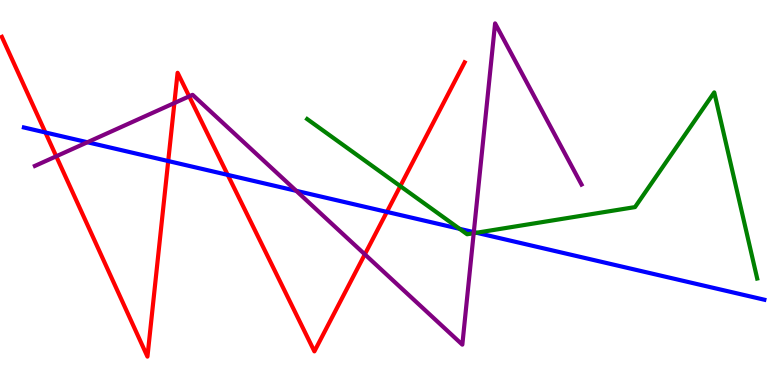[{'lines': ['blue', 'red'], 'intersections': [{'x': 0.586, 'y': 6.56}, {'x': 2.17, 'y': 5.82}, {'x': 2.94, 'y': 5.46}, {'x': 4.99, 'y': 4.5}]}, {'lines': ['green', 'red'], 'intersections': [{'x': 5.16, 'y': 5.17}]}, {'lines': ['purple', 'red'], 'intersections': [{'x': 0.726, 'y': 5.94}, {'x': 2.25, 'y': 7.32}, {'x': 2.44, 'y': 7.5}, {'x': 4.71, 'y': 3.39}]}, {'lines': ['blue', 'green'], 'intersections': [{'x': 5.93, 'y': 4.06}, {'x': 6.15, 'y': 3.95}]}, {'lines': ['blue', 'purple'], 'intersections': [{'x': 1.13, 'y': 6.31}, {'x': 3.82, 'y': 5.04}, {'x': 6.11, 'y': 3.97}]}, {'lines': ['green', 'purple'], 'intersections': [{'x': 6.11, 'y': 3.94}]}]